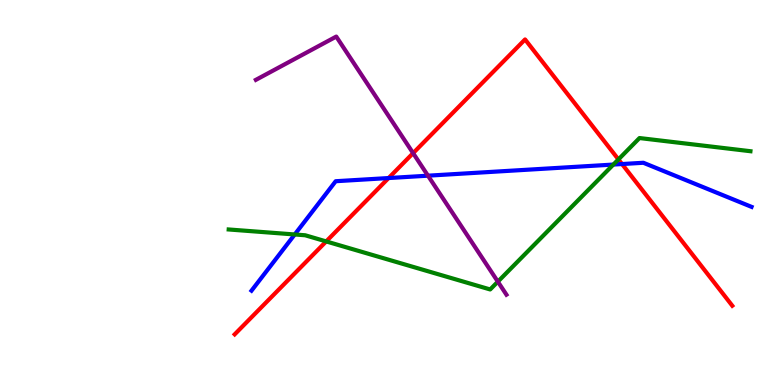[{'lines': ['blue', 'red'], 'intersections': [{'x': 5.01, 'y': 5.38}, {'x': 8.03, 'y': 5.74}]}, {'lines': ['green', 'red'], 'intersections': [{'x': 4.21, 'y': 3.73}, {'x': 7.98, 'y': 5.86}]}, {'lines': ['purple', 'red'], 'intersections': [{'x': 5.33, 'y': 6.02}]}, {'lines': ['blue', 'green'], 'intersections': [{'x': 3.8, 'y': 3.91}, {'x': 7.91, 'y': 5.73}]}, {'lines': ['blue', 'purple'], 'intersections': [{'x': 5.52, 'y': 5.44}]}, {'lines': ['green', 'purple'], 'intersections': [{'x': 6.42, 'y': 2.68}]}]